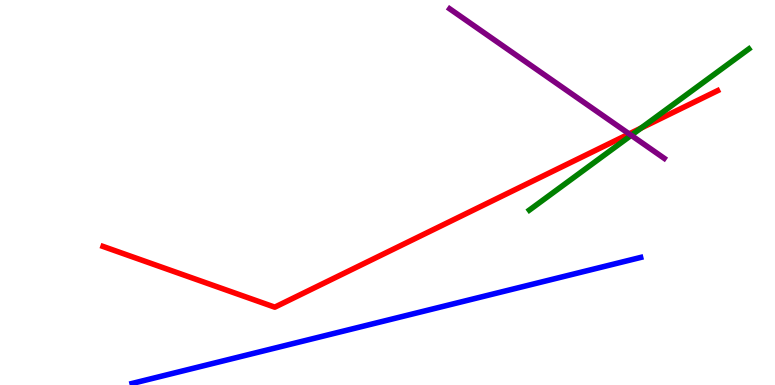[{'lines': ['blue', 'red'], 'intersections': []}, {'lines': ['green', 'red'], 'intersections': [{'x': 8.27, 'y': 6.67}]}, {'lines': ['purple', 'red'], 'intersections': [{'x': 8.12, 'y': 6.52}]}, {'lines': ['blue', 'green'], 'intersections': []}, {'lines': ['blue', 'purple'], 'intersections': []}, {'lines': ['green', 'purple'], 'intersections': [{'x': 8.14, 'y': 6.49}]}]